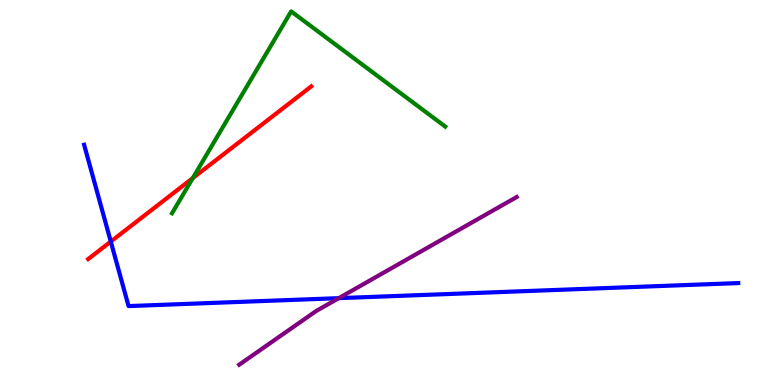[{'lines': ['blue', 'red'], 'intersections': [{'x': 1.43, 'y': 3.73}]}, {'lines': ['green', 'red'], 'intersections': [{'x': 2.49, 'y': 5.37}]}, {'lines': ['purple', 'red'], 'intersections': []}, {'lines': ['blue', 'green'], 'intersections': []}, {'lines': ['blue', 'purple'], 'intersections': [{'x': 4.37, 'y': 2.26}]}, {'lines': ['green', 'purple'], 'intersections': []}]